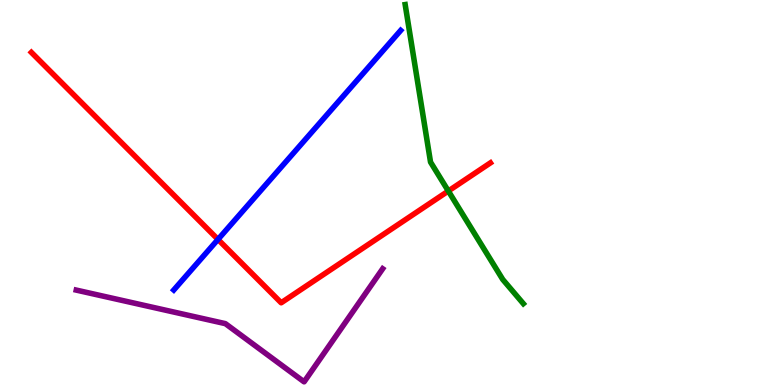[{'lines': ['blue', 'red'], 'intersections': [{'x': 2.81, 'y': 3.78}]}, {'lines': ['green', 'red'], 'intersections': [{'x': 5.78, 'y': 5.04}]}, {'lines': ['purple', 'red'], 'intersections': []}, {'lines': ['blue', 'green'], 'intersections': []}, {'lines': ['blue', 'purple'], 'intersections': []}, {'lines': ['green', 'purple'], 'intersections': []}]